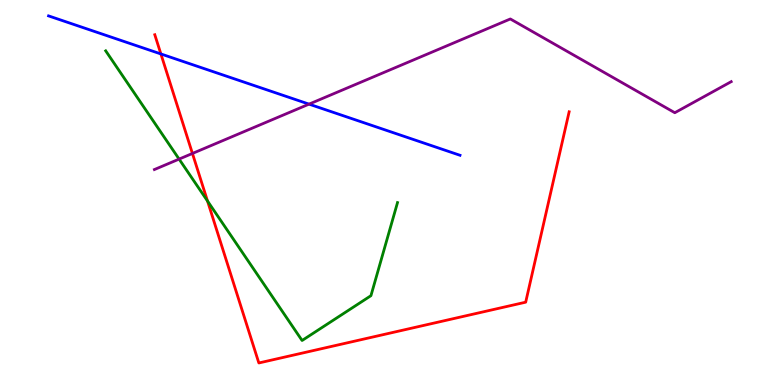[{'lines': ['blue', 'red'], 'intersections': [{'x': 2.08, 'y': 8.6}]}, {'lines': ['green', 'red'], 'intersections': [{'x': 2.68, 'y': 4.78}]}, {'lines': ['purple', 'red'], 'intersections': [{'x': 2.48, 'y': 6.01}]}, {'lines': ['blue', 'green'], 'intersections': []}, {'lines': ['blue', 'purple'], 'intersections': [{'x': 3.99, 'y': 7.3}]}, {'lines': ['green', 'purple'], 'intersections': [{'x': 2.31, 'y': 5.87}]}]